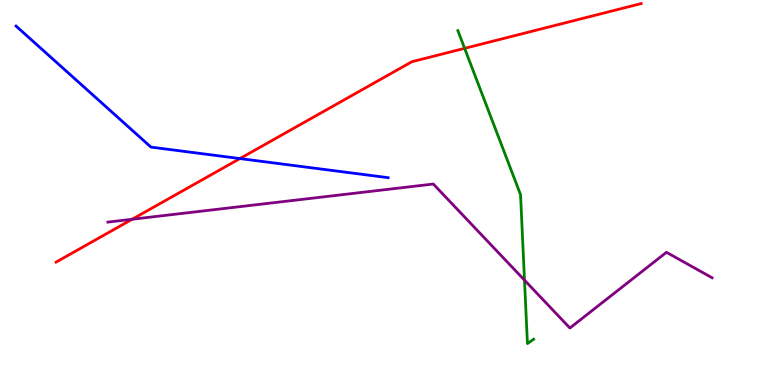[{'lines': ['blue', 'red'], 'intersections': [{'x': 3.1, 'y': 5.88}]}, {'lines': ['green', 'red'], 'intersections': [{'x': 6.0, 'y': 8.74}]}, {'lines': ['purple', 'red'], 'intersections': [{'x': 1.71, 'y': 4.3}]}, {'lines': ['blue', 'green'], 'intersections': []}, {'lines': ['blue', 'purple'], 'intersections': []}, {'lines': ['green', 'purple'], 'intersections': [{'x': 6.77, 'y': 2.72}]}]